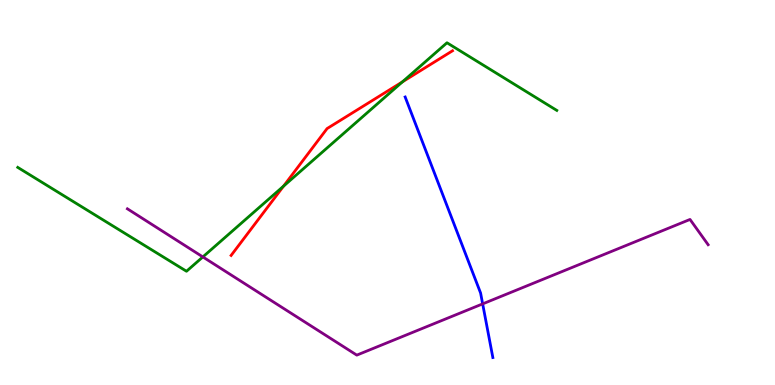[{'lines': ['blue', 'red'], 'intersections': []}, {'lines': ['green', 'red'], 'intersections': [{'x': 3.66, 'y': 5.16}, {'x': 5.19, 'y': 7.87}]}, {'lines': ['purple', 'red'], 'intersections': []}, {'lines': ['blue', 'green'], 'intersections': []}, {'lines': ['blue', 'purple'], 'intersections': [{'x': 6.23, 'y': 2.11}]}, {'lines': ['green', 'purple'], 'intersections': [{'x': 2.62, 'y': 3.33}]}]